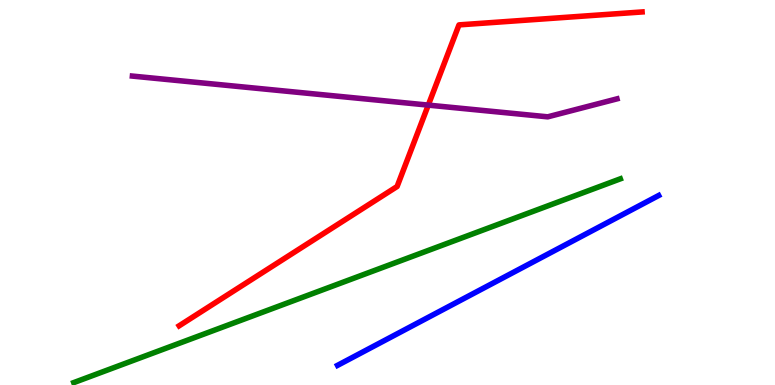[{'lines': ['blue', 'red'], 'intersections': []}, {'lines': ['green', 'red'], 'intersections': []}, {'lines': ['purple', 'red'], 'intersections': [{'x': 5.53, 'y': 7.27}]}, {'lines': ['blue', 'green'], 'intersections': []}, {'lines': ['blue', 'purple'], 'intersections': []}, {'lines': ['green', 'purple'], 'intersections': []}]